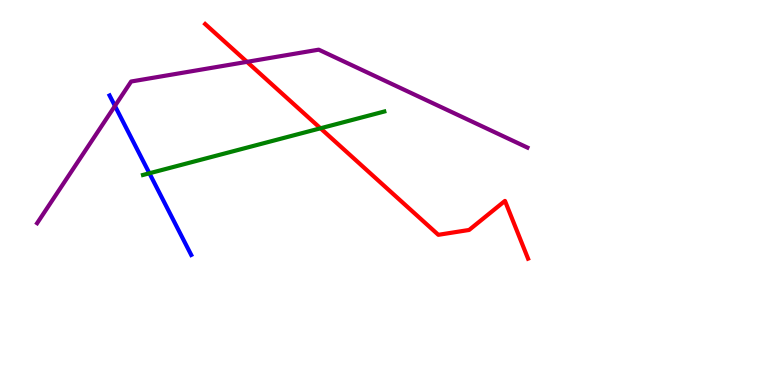[{'lines': ['blue', 'red'], 'intersections': []}, {'lines': ['green', 'red'], 'intersections': [{'x': 4.14, 'y': 6.67}]}, {'lines': ['purple', 'red'], 'intersections': [{'x': 3.19, 'y': 8.39}]}, {'lines': ['blue', 'green'], 'intersections': [{'x': 1.93, 'y': 5.5}]}, {'lines': ['blue', 'purple'], 'intersections': [{'x': 1.48, 'y': 7.25}]}, {'lines': ['green', 'purple'], 'intersections': []}]